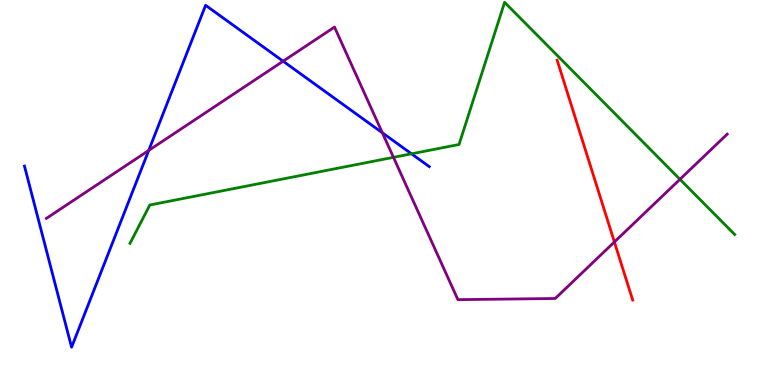[{'lines': ['blue', 'red'], 'intersections': []}, {'lines': ['green', 'red'], 'intersections': []}, {'lines': ['purple', 'red'], 'intersections': [{'x': 7.93, 'y': 3.72}]}, {'lines': ['blue', 'green'], 'intersections': [{'x': 5.31, 'y': 6.01}]}, {'lines': ['blue', 'purple'], 'intersections': [{'x': 1.92, 'y': 6.09}, {'x': 3.65, 'y': 8.41}, {'x': 4.93, 'y': 6.55}]}, {'lines': ['green', 'purple'], 'intersections': [{'x': 5.08, 'y': 5.91}, {'x': 8.77, 'y': 5.34}]}]